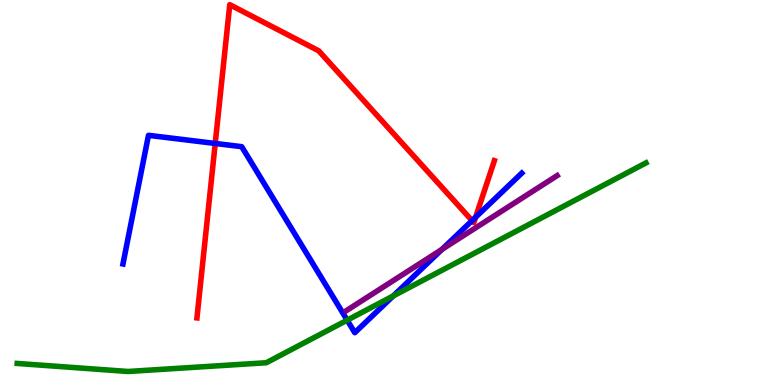[{'lines': ['blue', 'red'], 'intersections': [{'x': 2.78, 'y': 6.27}, {'x': 6.09, 'y': 4.27}, {'x': 6.14, 'y': 4.36}]}, {'lines': ['green', 'red'], 'intersections': []}, {'lines': ['purple', 'red'], 'intersections': []}, {'lines': ['blue', 'green'], 'intersections': [{'x': 4.48, 'y': 1.68}, {'x': 5.07, 'y': 2.31}]}, {'lines': ['blue', 'purple'], 'intersections': [{'x': 5.7, 'y': 3.52}]}, {'lines': ['green', 'purple'], 'intersections': []}]